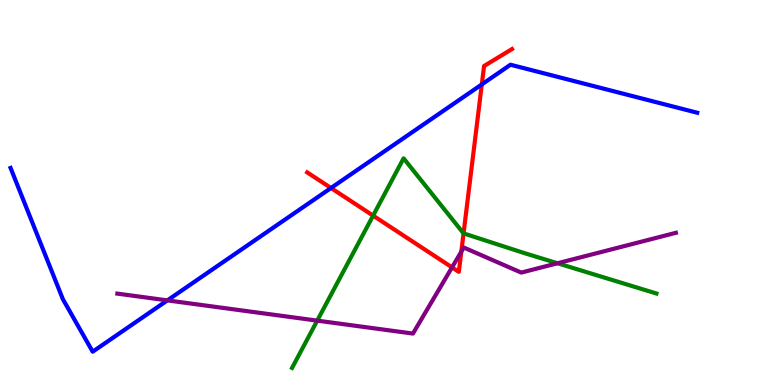[{'lines': ['blue', 'red'], 'intersections': [{'x': 4.27, 'y': 5.12}, {'x': 6.22, 'y': 7.81}]}, {'lines': ['green', 'red'], 'intersections': [{'x': 4.81, 'y': 4.4}, {'x': 5.98, 'y': 3.94}]}, {'lines': ['purple', 'red'], 'intersections': [{'x': 5.83, 'y': 3.05}, {'x': 5.95, 'y': 3.46}]}, {'lines': ['blue', 'green'], 'intersections': []}, {'lines': ['blue', 'purple'], 'intersections': [{'x': 2.16, 'y': 2.2}]}, {'lines': ['green', 'purple'], 'intersections': [{'x': 4.09, 'y': 1.67}, {'x': 7.19, 'y': 3.16}]}]